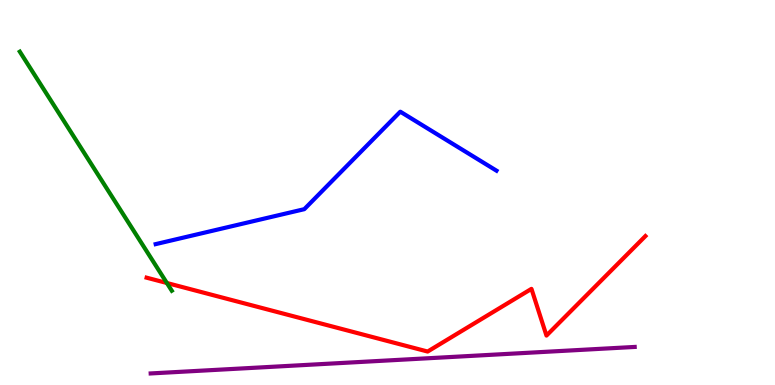[{'lines': ['blue', 'red'], 'intersections': []}, {'lines': ['green', 'red'], 'intersections': [{'x': 2.15, 'y': 2.65}]}, {'lines': ['purple', 'red'], 'intersections': []}, {'lines': ['blue', 'green'], 'intersections': []}, {'lines': ['blue', 'purple'], 'intersections': []}, {'lines': ['green', 'purple'], 'intersections': []}]